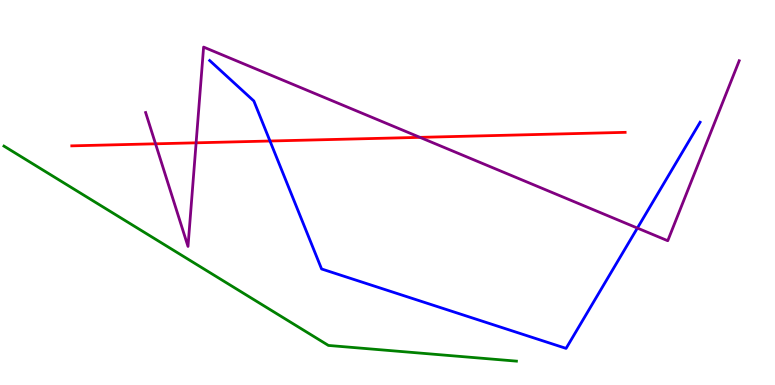[{'lines': ['blue', 'red'], 'intersections': [{'x': 3.48, 'y': 6.34}]}, {'lines': ['green', 'red'], 'intersections': []}, {'lines': ['purple', 'red'], 'intersections': [{'x': 2.01, 'y': 6.26}, {'x': 2.53, 'y': 6.29}, {'x': 5.42, 'y': 6.43}]}, {'lines': ['blue', 'green'], 'intersections': []}, {'lines': ['blue', 'purple'], 'intersections': [{'x': 8.22, 'y': 4.08}]}, {'lines': ['green', 'purple'], 'intersections': []}]